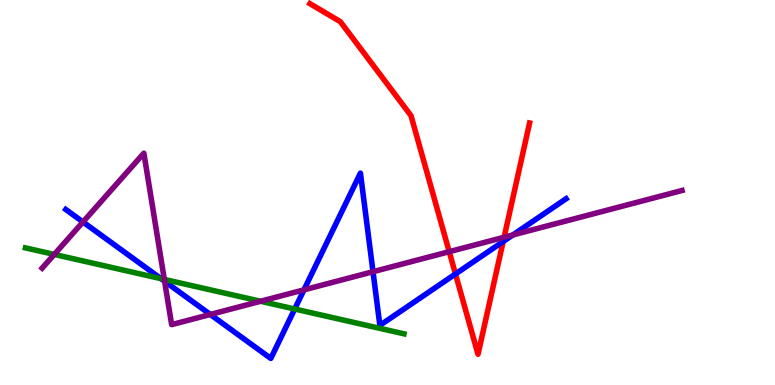[{'lines': ['blue', 'red'], 'intersections': [{'x': 5.88, 'y': 2.88}, {'x': 6.49, 'y': 3.73}]}, {'lines': ['green', 'red'], 'intersections': []}, {'lines': ['purple', 'red'], 'intersections': [{'x': 5.8, 'y': 3.46}, {'x': 6.5, 'y': 3.84}]}, {'lines': ['blue', 'green'], 'intersections': [{'x': 2.08, 'y': 2.76}, {'x': 3.8, 'y': 1.97}]}, {'lines': ['blue', 'purple'], 'intersections': [{'x': 1.07, 'y': 4.23}, {'x': 2.12, 'y': 2.69}, {'x': 2.71, 'y': 1.83}, {'x': 3.92, 'y': 2.47}, {'x': 4.81, 'y': 2.94}, {'x': 6.62, 'y': 3.9}]}, {'lines': ['green', 'purple'], 'intersections': [{'x': 0.7, 'y': 3.39}, {'x': 2.12, 'y': 2.74}, {'x': 3.36, 'y': 2.18}]}]